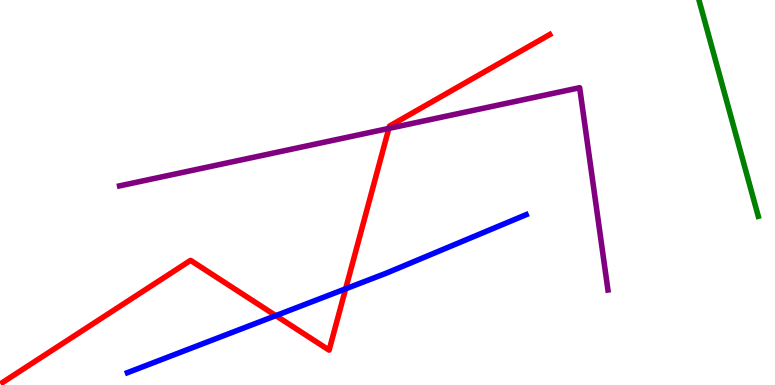[{'lines': ['blue', 'red'], 'intersections': [{'x': 3.56, 'y': 1.8}, {'x': 4.46, 'y': 2.5}]}, {'lines': ['green', 'red'], 'intersections': []}, {'lines': ['purple', 'red'], 'intersections': [{'x': 5.02, 'y': 6.66}]}, {'lines': ['blue', 'green'], 'intersections': []}, {'lines': ['blue', 'purple'], 'intersections': []}, {'lines': ['green', 'purple'], 'intersections': []}]